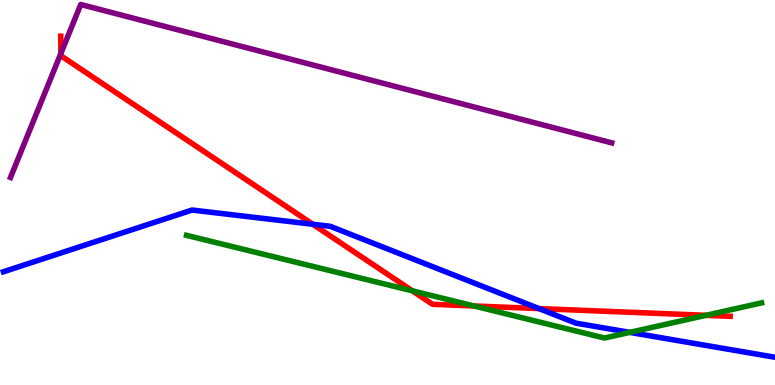[{'lines': ['blue', 'red'], 'intersections': [{'x': 4.04, 'y': 4.18}, {'x': 6.95, 'y': 1.98}]}, {'lines': ['green', 'red'], 'intersections': [{'x': 5.32, 'y': 2.45}, {'x': 6.12, 'y': 2.05}, {'x': 9.11, 'y': 1.81}]}, {'lines': ['purple', 'red'], 'intersections': [{'x': 0.785, 'y': 8.61}]}, {'lines': ['blue', 'green'], 'intersections': [{'x': 8.13, 'y': 1.37}]}, {'lines': ['blue', 'purple'], 'intersections': []}, {'lines': ['green', 'purple'], 'intersections': []}]